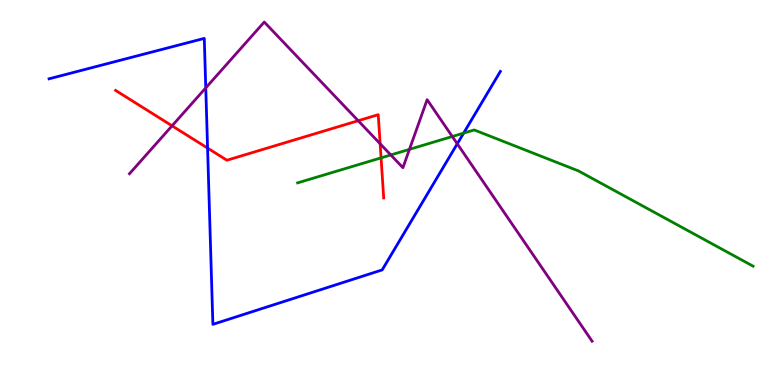[{'lines': ['blue', 'red'], 'intersections': [{'x': 2.68, 'y': 6.15}]}, {'lines': ['green', 'red'], 'intersections': [{'x': 4.92, 'y': 5.9}]}, {'lines': ['purple', 'red'], 'intersections': [{'x': 2.22, 'y': 6.73}, {'x': 4.62, 'y': 6.86}, {'x': 4.91, 'y': 6.27}]}, {'lines': ['blue', 'green'], 'intersections': [{'x': 5.98, 'y': 6.54}]}, {'lines': ['blue', 'purple'], 'intersections': [{'x': 2.66, 'y': 7.72}, {'x': 5.9, 'y': 6.26}]}, {'lines': ['green', 'purple'], 'intersections': [{'x': 5.04, 'y': 5.98}, {'x': 5.28, 'y': 6.12}, {'x': 5.84, 'y': 6.45}]}]